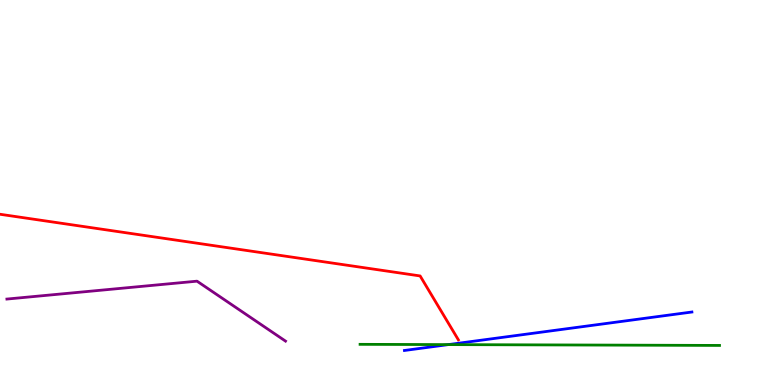[{'lines': ['blue', 'red'], 'intersections': []}, {'lines': ['green', 'red'], 'intersections': []}, {'lines': ['purple', 'red'], 'intersections': []}, {'lines': ['blue', 'green'], 'intersections': [{'x': 5.78, 'y': 1.05}]}, {'lines': ['blue', 'purple'], 'intersections': []}, {'lines': ['green', 'purple'], 'intersections': []}]